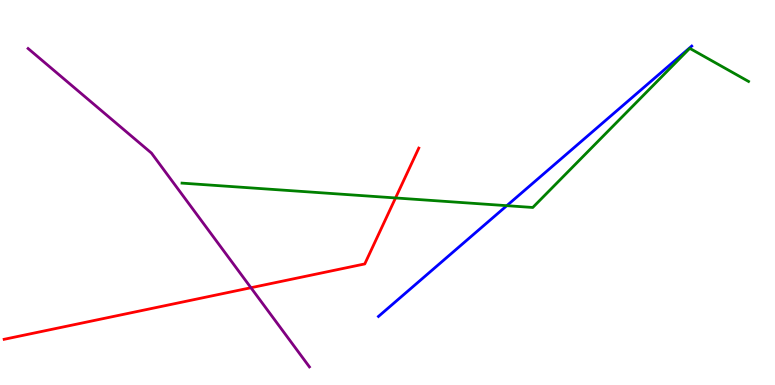[{'lines': ['blue', 'red'], 'intersections': []}, {'lines': ['green', 'red'], 'intersections': [{'x': 5.1, 'y': 4.86}]}, {'lines': ['purple', 'red'], 'intersections': [{'x': 3.24, 'y': 2.53}]}, {'lines': ['blue', 'green'], 'intersections': [{'x': 6.54, 'y': 4.66}]}, {'lines': ['blue', 'purple'], 'intersections': []}, {'lines': ['green', 'purple'], 'intersections': []}]